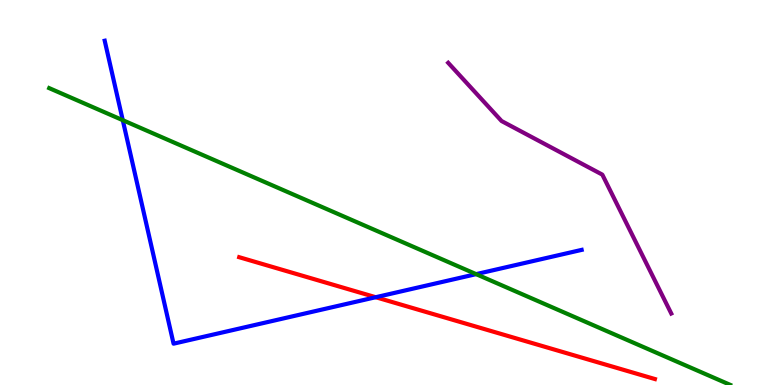[{'lines': ['blue', 'red'], 'intersections': [{'x': 4.85, 'y': 2.28}]}, {'lines': ['green', 'red'], 'intersections': []}, {'lines': ['purple', 'red'], 'intersections': []}, {'lines': ['blue', 'green'], 'intersections': [{'x': 1.58, 'y': 6.88}, {'x': 6.14, 'y': 2.88}]}, {'lines': ['blue', 'purple'], 'intersections': []}, {'lines': ['green', 'purple'], 'intersections': []}]